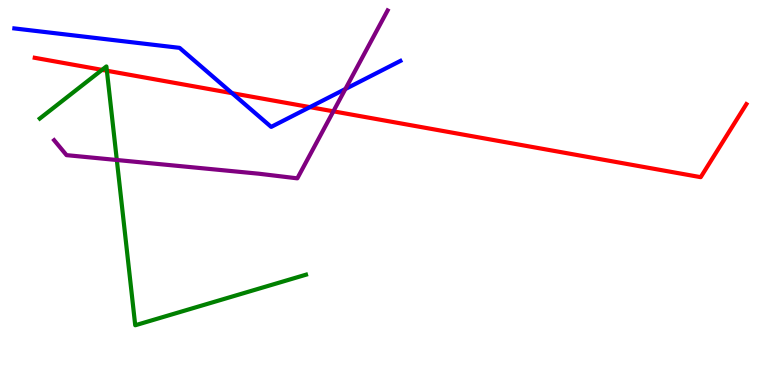[{'lines': ['blue', 'red'], 'intersections': [{'x': 2.99, 'y': 7.58}, {'x': 4.0, 'y': 7.22}]}, {'lines': ['green', 'red'], 'intersections': [{'x': 1.32, 'y': 8.19}, {'x': 1.38, 'y': 8.16}]}, {'lines': ['purple', 'red'], 'intersections': [{'x': 4.3, 'y': 7.11}]}, {'lines': ['blue', 'green'], 'intersections': []}, {'lines': ['blue', 'purple'], 'intersections': [{'x': 4.46, 'y': 7.69}]}, {'lines': ['green', 'purple'], 'intersections': [{'x': 1.51, 'y': 5.84}]}]